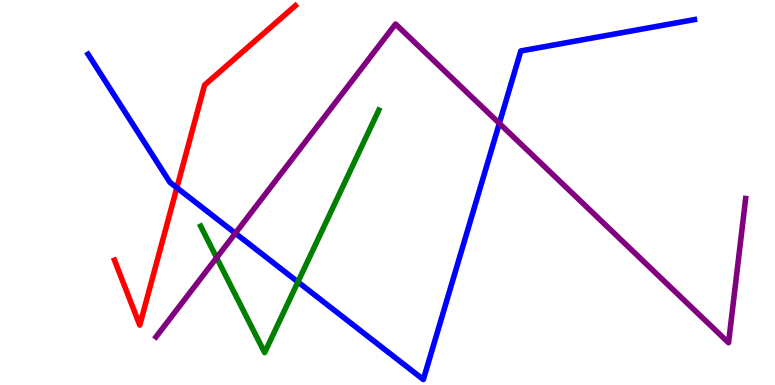[{'lines': ['blue', 'red'], 'intersections': [{'x': 2.28, 'y': 5.12}]}, {'lines': ['green', 'red'], 'intersections': []}, {'lines': ['purple', 'red'], 'intersections': []}, {'lines': ['blue', 'green'], 'intersections': [{'x': 3.84, 'y': 2.68}]}, {'lines': ['blue', 'purple'], 'intersections': [{'x': 3.04, 'y': 3.94}, {'x': 6.44, 'y': 6.8}]}, {'lines': ['green', 'purple'], 'intersections': [{'x': 2.8, 'y': 3.31}]}]